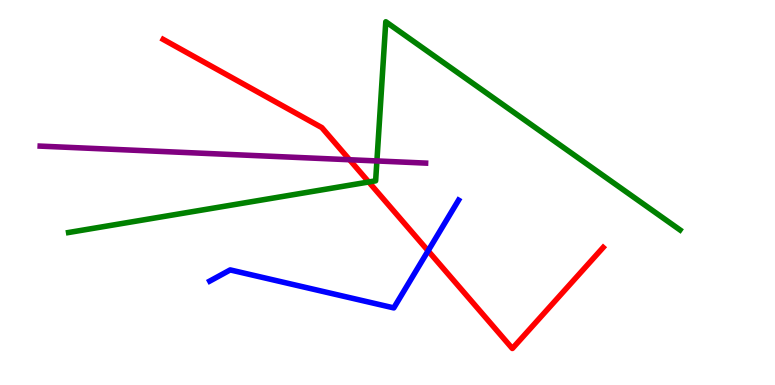[{'lines': ['blue', 'red'], 'intersections': [{'x': 5.52, 'y': 3.49}]}, {'lines': ['green', 'red'], 'intersections': [{'x': 4.76, 'y': 5.27}]}, {'lines': ['purple', 'red'], 'intersections': [{'x': 4.51, 'y': 5.85}]}, {'lines': ['blue', 'green'], 'intersections': []}, {'lines': ['blue', 'purple'], 'intersections': []}, {'lines': ['green', 'purple'], 'intersections': [{'x': 4.86, 'y': 5.82}]}]